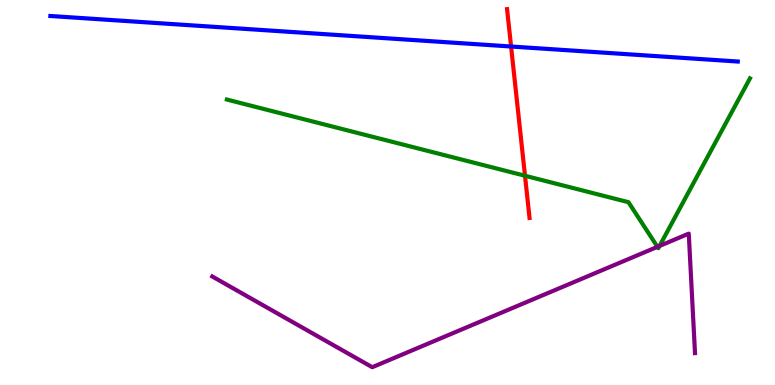[{'lines': ['blue', 'red'], 'intersections': [{'x': 6.59, 'y': 8.79}]}, {'lines': ['green', 'red'], 'intersections': [{'x': 6.77, 'y': 5.44}]}, {'lines': ['purple', 'red'], 'intersections': []}, {'lines': ['blue', 'green'], 'intersections': []}, {'lines': ['blue', 'purple'], 'intersections': []}, {'lines': ['green', 'purple'], 'intersections': [{'x': 8.48, 'y': 3.59}, {'x': 8.51, 'y': 3.61}]}]